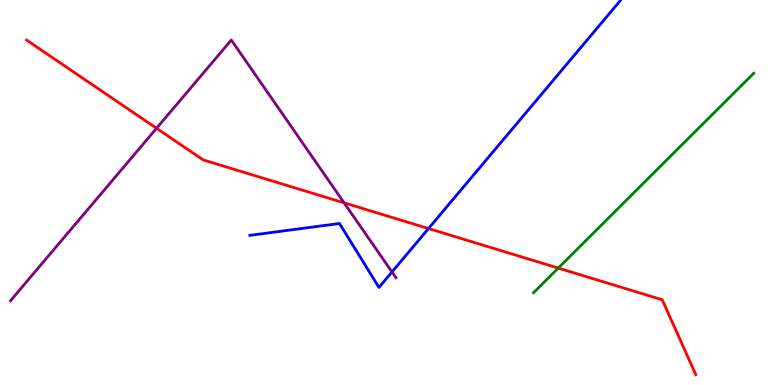[{'lines': ['blue', 'red'], 'intersections': [{'x': 5.53, 'y': 4.06}]}, {'lines': ['green', 'red'], 'intersections': [{'x': 7.2, 'y': 3.04}]}, {'lines': ['purple', 'red'], 'intersections': [{'x': 2.02, 'y': 6.67}, {'x': 4.44, 'y': 4.73}]}, {'lines': ['blue', 'green'], 'intersections': []}, {'lines': ['blue', 'purple'], 'intersections': [{'x': 5.06, 'y': 2.94}]}, {'lines': ['green', 'purple'], 'intersections': []}]